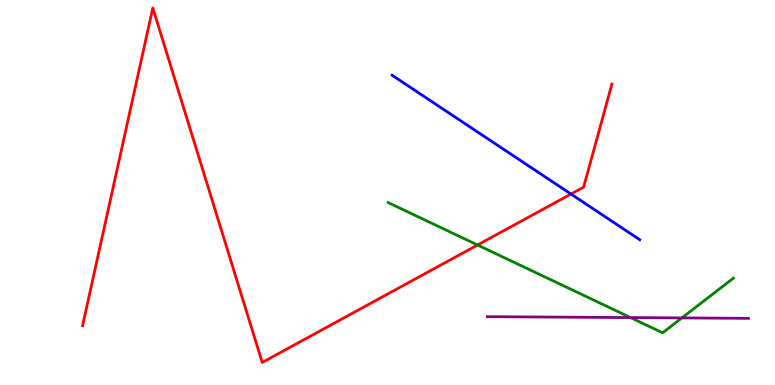[{'lines': ['blue', 'red'], 'intersections': [{'x': 7.37, 'y': 4.96}]}, {'lines': ['green', 'red'], 'intersections': [{'x': 6.16, 'y': 3.64}]}, {'lines': ['purple', 'red'], 'intersections': []}, {'lines': ['blue', 'green'], 'intersections': []}, {'lines': ['blue', 'purple'], 'intersections': []}, {'lines': ['green', 'purple'], 'intersections': [{'x': 8.14, 'y': 1.75}, {'x': 8.8, 'y': 1.74}]}]